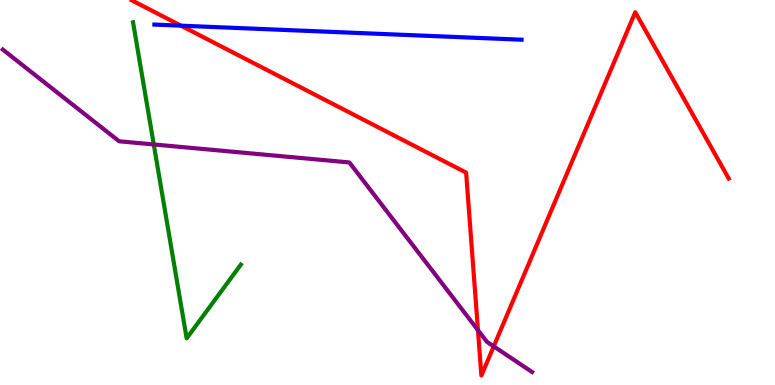[{'lines': ['blue', 'red'], 'intersections': [{'x': 2.34, 'y': 9.33}]}, {'lines': ['green', 'red'], 'intersections': []}, {'lines': ['purple', 'red'], 'intersections': [{'x': 6.17, 'y': 1.42}, {'x': 6.37, 'y': 1.0}]}, {'lines': ['blue', 'green'], 'intersections': []}, {'lines': ['blue', 'purple'], 'intersections': []}, {'lines': ['green', 'purple'], 'intersections': [{'x': 1.98, 'y': 6.25}]}]